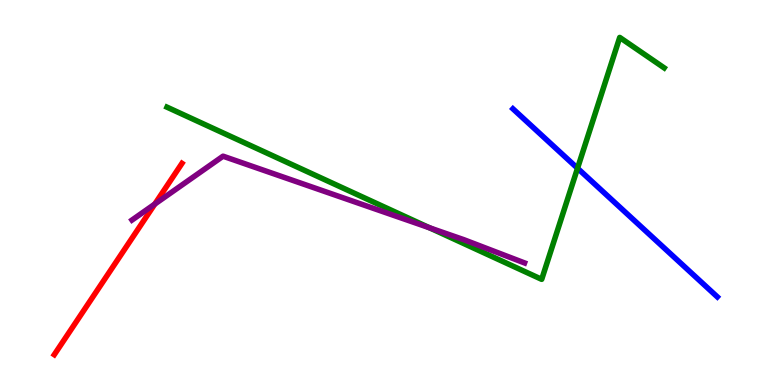[{'lines': ['blue', 'red'], 'intersections': []}, {'lines': ['green', 'red'], 'intersections': []}, {'lines': ['purple', 'red'], 'intersections': [{'x': 2.0, 'y': 4.7}]}, {'lines': ['blue', 'green'], 'intersections': [{'x': 7.45, 'y': 5.63}]}, {'lines': ['blue', 'purple'], 'intersections': []}, {'lines': ['green', 'purple'], 'intersections': [{'x': 5.54, 'y': 4.08}]}]